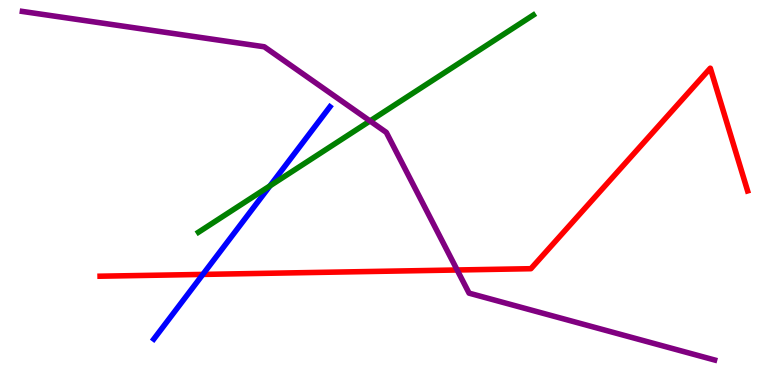[{'lines': ['blue', 'red'], 'intersections': [{'x': 2.62, 'y': 2.87}]}, {'lines': ['green', 'red'], 'intersections': []}, {'lines': ['purple', 'red'], 'intersections': [{'x': 5.9, 'y': 2.99}]}, {'lines': ['blue', 'green'], 'intersections': [{'x': 3.48, 'y': 5.17}]}, {'lines': ['blue', 'purple'], 'intersections': []}, {'lines': ['green', 'purple'], 'intersections': [{'x': 4.77, 'y': 6.86}]}]